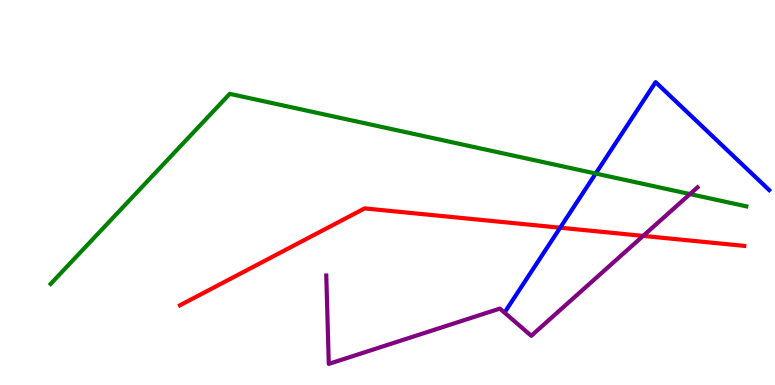[{'lines': ['blue', 'red'], 'intersections': [{'x': 7.23, 'y': 4.09}]}, {'lines': ['green', 'red'], 'intersections': []}, {'lines': ['purple', 'red'], 'intersections': [{'x': 8.3, 'y': 3.87}]}, {'lines': ['blue', 'green'], 'intersections': [{'x': 7.69, 'y': 5.49}]}, {'lines': ['blue', 'purple'], 'intersections': []}, {'lines': ['green', 'purple'], 'intersections': [{'x': 8.9, 'y': 4.96}]}]